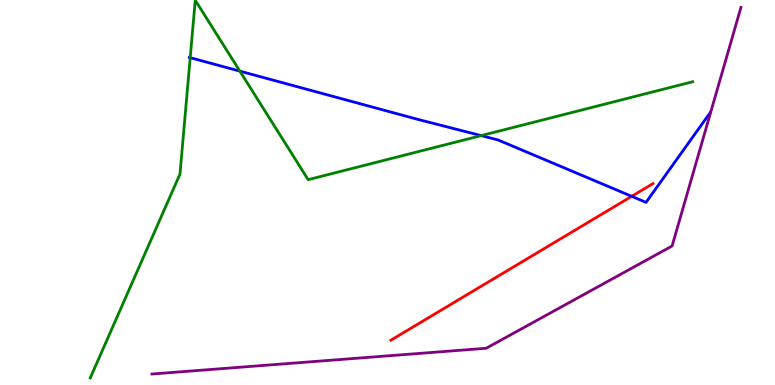[{'lines': ['blue', 'red'], 'intersections': [{'x': 8.15, 'y': 4.9}]}, {'lines': ['green', 'red'], 'intersections': []}, {'lines': ['purple', 'red'], 'intersections': []}, {'lines': ['blue', 'green'], 'intersections': [{'x': 2.45, 'y': 8.5}, {'x': 3.1, 'y': 8.15}, {'x': 6.21, 'y': 6.48}]}, {'lines': ['blue', 'purple'], 'intersections': []}, {'lines': ['green', 'purple'], 'intersections': []}]